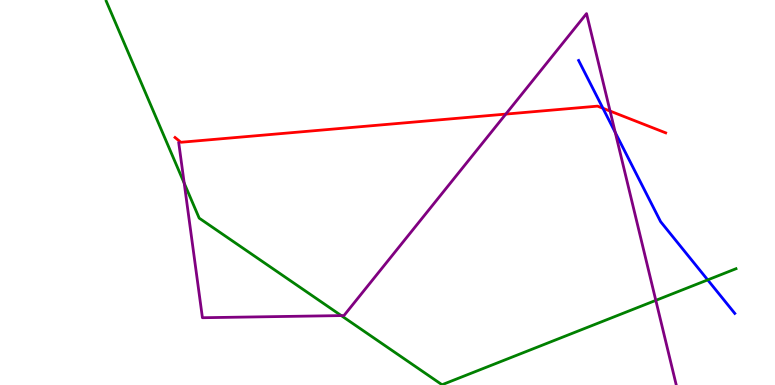[{'lines': ['blue', 'red'], 'intersections': [{'x': 7.78, 'y': 7.19}]}, {'lines': ['green', 'red'], 'intersections': []}, {'lines': ['purple', 'red'], 'intersections': [{'x': 6.53, 'y': 7.04}, {'x': 7.87, 'y': 7.12}]}, {'lines': ['blue', 'green'], 'intersections': [{'x': 9.13, 'y': 2.73}]}, {'lines': ['blue', 'purple'], 'intersections': [{'x': 7.94, 'y': 6.56}]}, {'lines': ['green', 'purple'], 'intersections': [{'x': 2.38, 'y': 5.24}, {'x': 4.4, 'y': 1.8}, {'x': 8.46, 'y': 2.2}]}]